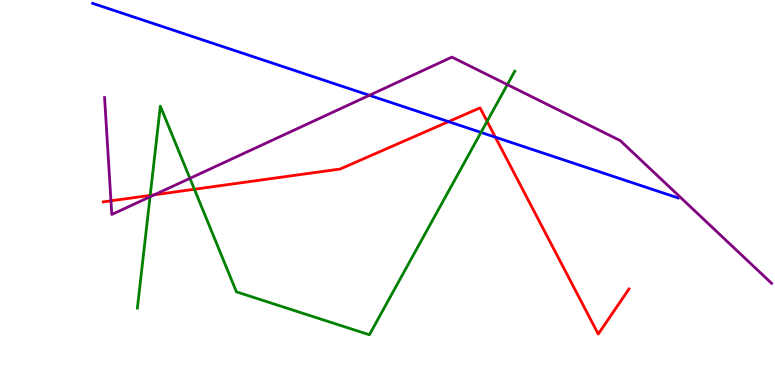[{'lines': ['blue', 'red'], 'intersections': [{'x': 5.79, 'y': 6.84}, {'x': 6.39, 'y': 6.44}]}, {'lines': ['green', 'red'], 'intersections': [{'x': 1.94, 'y': 4.93}, {'x': 2.51, 'y': 5.08}, {'x': 6.29, 'y': 6.85}]}, {'lines': ['purple', 'red'], 'intersections': [{'x': 1.43, 'y': 4.78}, {'x': 1.99, 'y': 4.94}]}, {'lines': ['blue', 'green'], 'intersections': [{'x': 6.21, 'y': 6.56}]}, {'lines': ['blue', 'purple'], 'intersections': [{'x': 4.77, 'y': 7.52}]}, {'lines': ['green', 'purple'], 'intersections': [{'x': 1.94, 'y': 4.89}, {'x': 2.45, 'y': 5.37}, {'x': 6.55, 'y': 7.8}]}]